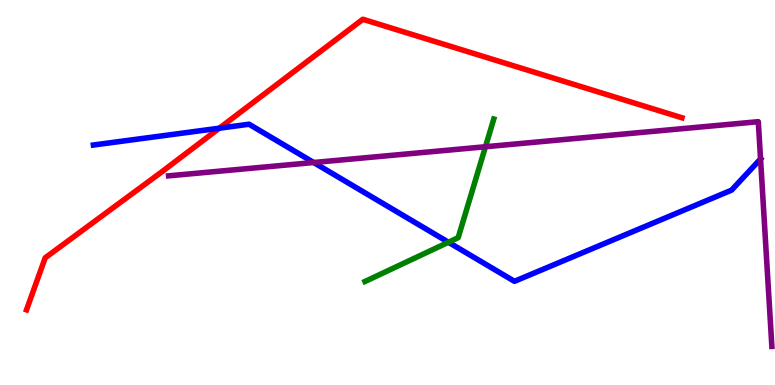[{'lines': ['blue', 'red'], 'intersections': [{'x': 2.83, 'y': 6.67}]}, {'lines': ['green', 'red'], 'intersections': []}, {'lines': ['purple', 'red'], 'intersections': []}, {'lines': ['blue', 'green'], 'intersections': [{'x': 5.79, 'y': 3.71}]}, {'lines': ['blue', 'purple'], 'intersections': [{'x': 4.05, 'y': 5.78}, {'x': 9.81, 'y': 5.87}]}, {'lines': ['green', 'purple'], 'intersections': [{'x': 6.26, 'y': 6.19}]}]